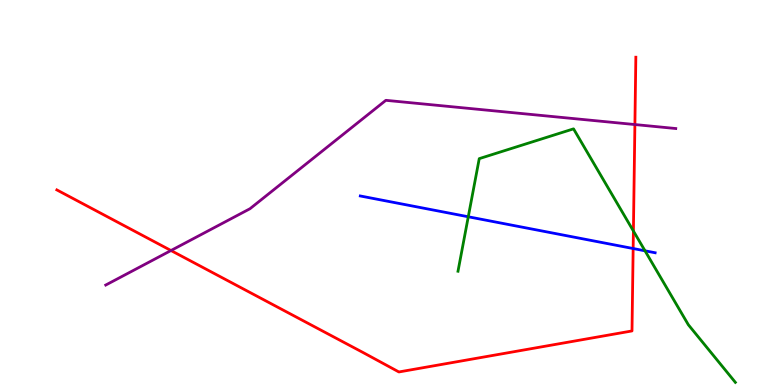[{'lines': ['blue', 'red'], 'intersections': [{'x': 8.17, 'y': 3.54}]}, {'lines': ['green', 'red'], 'intersections': [{'x': 8.17, 'y': 4.0}]}, {'lines': ['purple', 'red'], 'intersections': [{'x': 2.21, 'y': 3.49}, {'x': 8.19, 'y': 6.76}]}, {'lines': ['blue', 'green'], 'intersections': [{'x': 6.04, 'y': 4.37}, {'x': 8.32, 'y': 3.49}]}, {'lines': ['blue', 'purple'], 'intersections': []}, {'lines': ['green', 'purple'], 'intersections': []}]